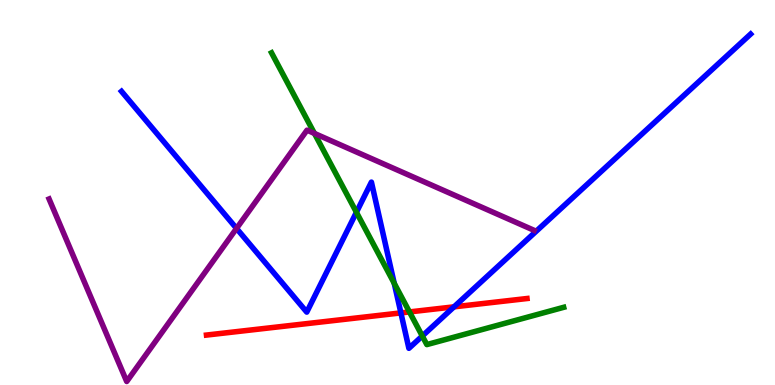[{'lines': ['blue', 'red'], 'intersections': [{'x': 5.17, 'y': 1.87}, {'x': 5.86, 'y': 2.03}]}, {'lines': ['green', 'red'], 'intersections': [{'x': 5.28, 'y': 1.9}]}, {'lines': ['purple', 'red'], 'intersections': []}, {'lines': ['blue', 'green'], 'intersections': [{'x': 4.6, 'y': 4.49}, {'x': 5.09, 'y': 2.64}, {'x': 5.45, 'y': 1.27}]}, {'lines': ['blue', 'purple'], 'intersections': [{'x': 3.05, 'y': 4.07}]}, {'lines': ['green', 'purple'], 'intersections': [{'x': 4.06, 'y': 6.53}]}]